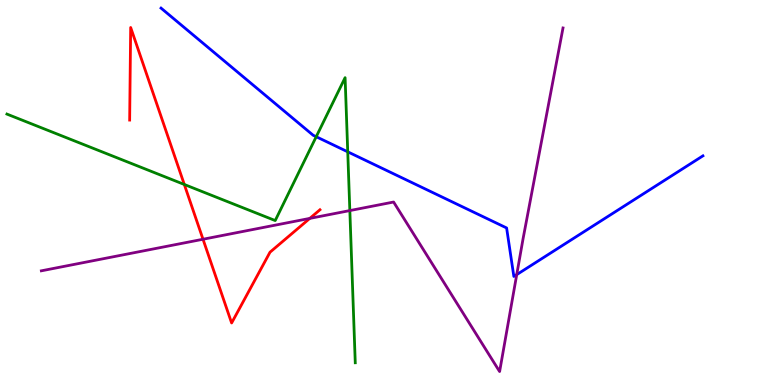[{'lines': ['blue', 'red'], 'intersections': []}, {'lines': ['green', 'red'], 'intersections': [{'x': 2.38, 'y': 5.21}]}, {'lines': ['purple', 'red'], 'intersections': [{'x': 2.62, 'y': 3.79}, {'x': 4.0, 'y': 4.33}]}, {'lines': ['blue', 'green'], 'intersections': [{'x': 4.08, 'y': 6.45}, {'x': 4.49, 'y': 6.06}]}, {'lines': ['blue', 'purple'], 'intersections': [{'x': 6.67, 'y': 2.87}]}, {'lines': ['green', 'purple'], 'intersections': [{'x': 4.51, 'y': 4.53}]}]